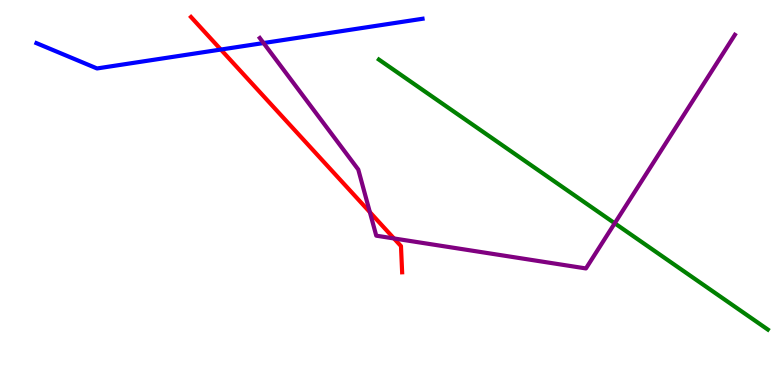[{'lines': ['blue', 'red'], 'intersections': [{'x': 2.85, 'y': 8.71}]}, {'lines': ['green', 'red'], 'intersections': []}, {'lines': ['purple', 'red'], 'intersections': [{'x': 4.77, 'y': 4.49}, {'x': 5.08, 'y': 3.81}]}, {'lines': ['blue', 'green'], 'intersections': []}, {'lines': ['blue', 'purple'], 'intersections': [{'x': 3.4, 'y': 8.88}]}, {'lines': ['green', 'purple'], 'intersections': [{'x': 7.93, 'y': 4.2}]}]